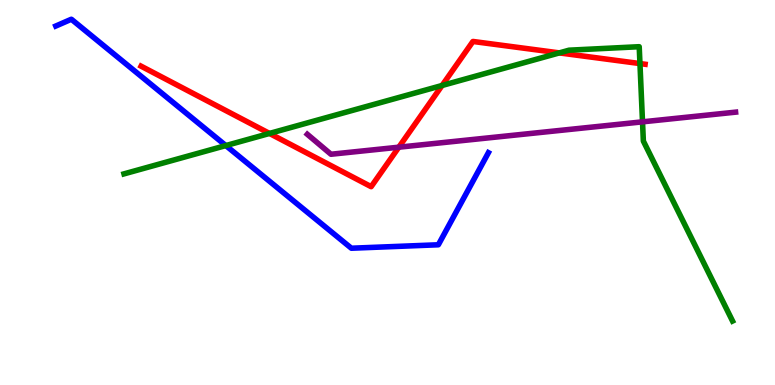[{'lines': ['blue', 'red'], 'intersections': []}, {'lines': ['green', 'red'], 'intersections': [{'x': 3.48, 'y': 6.53}, {'x': 5.7, 'y': 7.78}, {'x': 7.22, 'y': 8.63}, {'x': 8.26, 'y': 8.35}]}, {'lines': ['purple', 'red'], 'intersections': [{'x': 5.15, 'y': 6.18}]}, {'lines': ['blue', 'green'], 'intersections': [{'x': 2.91, 'y': 6.22}]}, {'lines': ['blue', 'purple'], 'intersections': []}, {'lines': ['green', 'purple'], 'intersections': [{'x': 8.29, 'y': 6.84}]}]